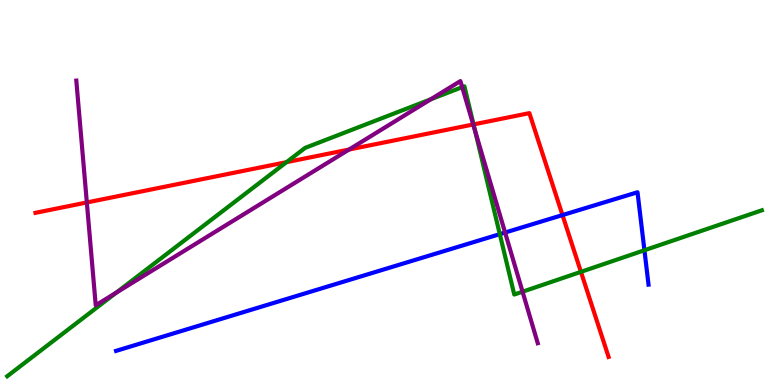[{'lines': ['blue', 'red'], 'intersections': [{'x': 7.26, 'y': 4.41}]}, {'lines': ['green', 'red'], 'intersections': [{'x': 3.7, 'y': 5.79}, {'x': 6.11, 'y': 6.77}, {'x': 7.5, 'y': 2.94}]}, {'lines': ['purple', 'red'], 'intersections': [{'x': 1.12, 'y': 4.74}, {'x': 4.5, 'y': 6.12}, {'x': 6.11, 'y': 6.77}]}, {'lines': ['blue', 'green'], 'intersections': [{'x': 6.45, 'y': 3.92}, {'x': 8.32, 'y': 3.5}]}, {'lines': ['blue', 'purple'], 'intersections': [{'x': 6.52, 'y': 3.96}]}, {'lines': ['green', 'purple'], 'intersections': [{'x': 1.5, 'y': 2.4}, {'x': 5.56, 'y': 7.42}, {'x': 5.96, 'y': 7.74}, {'x': 6.13, 'y': 6.61}, {'x': 6.74, 'y': 2.42}]}]